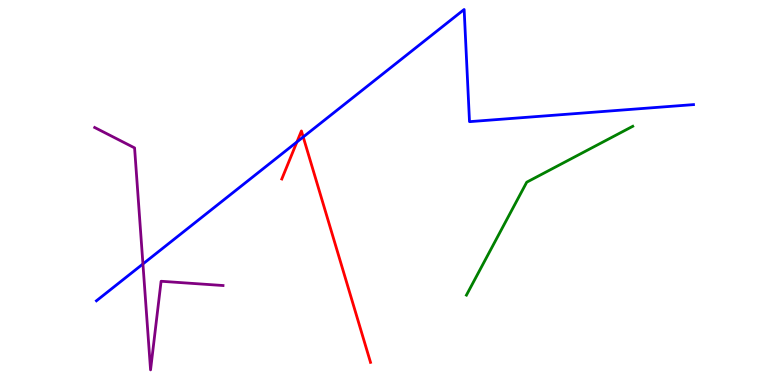[{'lines': ['blue', 'red'], 'intersections': [{'x': 3.83, 'y': 6.31}, {'x': 3.91, 'y': 6.44}]}, {'lines': ['green', 'red'], 'intersections': []}, {'lines': ['purple', 'red'], 'intersections': []}, {'lines': ['blue', 'green'], 'intersections': []}, {'lines': ['blue', 'purple'], 'intersections': [{'x': 1.84, 'y': 3.14}]}, {'lines': ['green', 'purple'], 'intersections': []}]